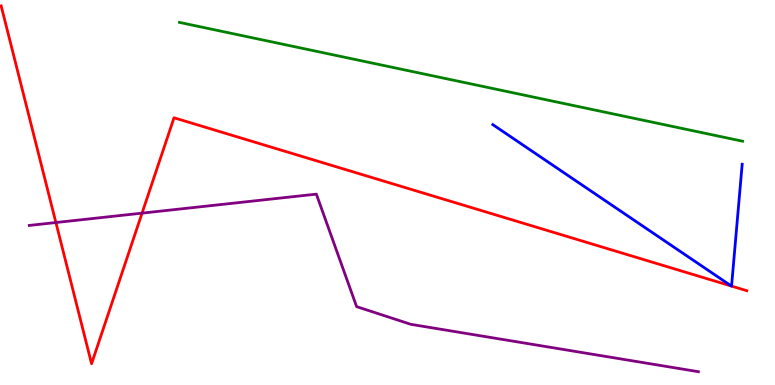[{'lines': ['blue', 'red'], 'intersections': [{'x': 9.44, 'y': 2.57}, {'x': 9.44, 'y': 2.57}]}, {'lines': ['green', 'red'], 'intersections': []}, {'lines': ['purple', 'red'], 'intersections': [{'x': 0.721, 'y': 4.22}, {'x': 1.83, 'y': 4.46}]}, {'lines': ['blue', 'green'], 'intersections': []}, {'lines': ['blue', 'purple'], 'intersections': []}, {'lines': ['green', 'purple'], 'intersections': []}]